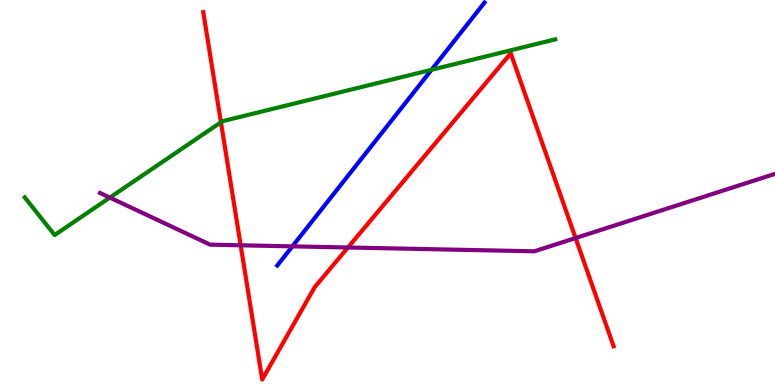[{'lines': ['blue', 'red'], 'intersections': []}, {'lines': ['green', 'red'], 'intersections': [{'x': 2.85, 'y': 6.82}]}, {'lines': ['purple', 'red'], 'intersections': [{'x': 3.11, 'y': 3.63}, {'x': 4.49, 'y': 3.57}, {'x': 7.43, 'y': 3.82}]}, {'lines': ['blue', 'green'], 'intersections': [{'x': 5.57, 'y': 8.19}]}, {'lines': ['blue', 'purple'], 'intersections': [{'x': 3.77, 'y': 3.6}]}, {'lines': ['green', 'purple'], 'intersections': [{'x': 1.42, 'y': 4.87}]}]